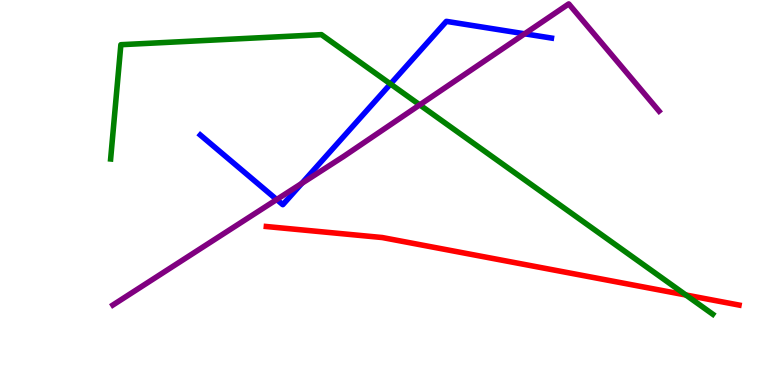[{'lines': ['blue', 'red'], 'intersections': []}, {'lines': ['green', 'red'], 'intersections': [{'x': 8.85, 'y': 2.34}]}, {'lines': ['purple', 'red'], 'intersections': []}, {'lines': ['blue', 'green'], 'intersections': [{'x': 5.04, 'y': 7.82}]}, {'lines': ['blue', 'purple'], 'intersections': [{'x': 3.57, 'y': 4.82}, {'x': 3.89, 'y': 5.24}, {'x': 6.77, 'y': 9.12}]}, {'lines': ['green', 'purple'], 'intersections': [{'x': 5.42, 'y': 7.28}]}]